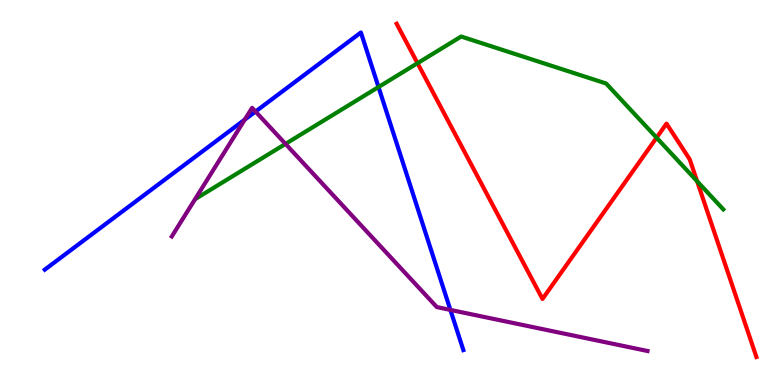[{'lines': ['blue', 'red'], 'intersections': []}, {'lines': ['green', 'red'], 'intersections': [{'x': 5.39, 'y': 8.36}, {'x': 8.47, 'y': 6.42}, {'x': 9.0, 'y': 5.29}]}, {'lines': ['purple', 'red'], 'intersections': []}, {'lines': ['blue', 'green'], 'intersections': [{'x': 4.88, 'y': 7.74}]}, {'lines': ['blue', 'purple'], 'intersections': [{'x': 3.16, 'y': 6.89}, {'x': 3.3, 'y': 7.1}, {'x': 5.81, 'y': 1.95}]}, {'lines': ['green', 'purple'], 'intersections': [{'x': 3.68, 'y': 6.26}]}]